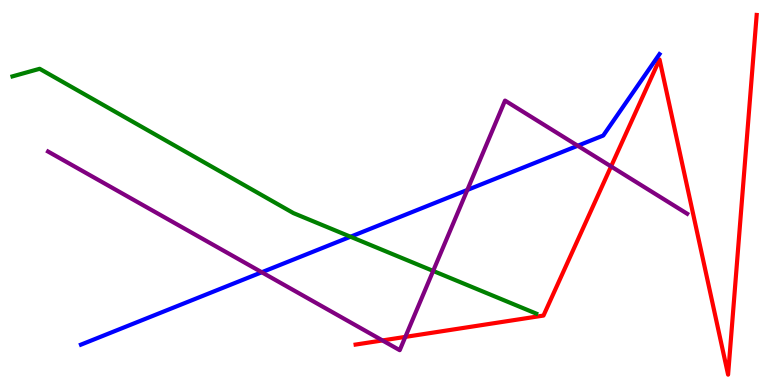[{'lines': ['blue', 'red'], 'intersections': []}, {'lines': ['green', 'red'], 'intersections': []}, {'lines': ['purple', 'red'], 'intersections': [{'x': 4.93, 'y': 1.16}, {'x': 5.23, 'y': 1.25}, {'x': 7.88, 'y': 5.68}]}, {'lines': ['blue', 'green'], 'intersections': [{'x': 4.52, 'y': 3.85}]}, {'lines': ['blue', 'purple'], 'intersections': [{'x': 3.38, 'y': 2.93}, {'x': 6.03, 'y': 5.07}, {'x': 7.45, 'y': 6.21}]}, {'lines': ['green', 'purple'], 'intersections': [{'x': 5.59, 'y': 2.96}]}]